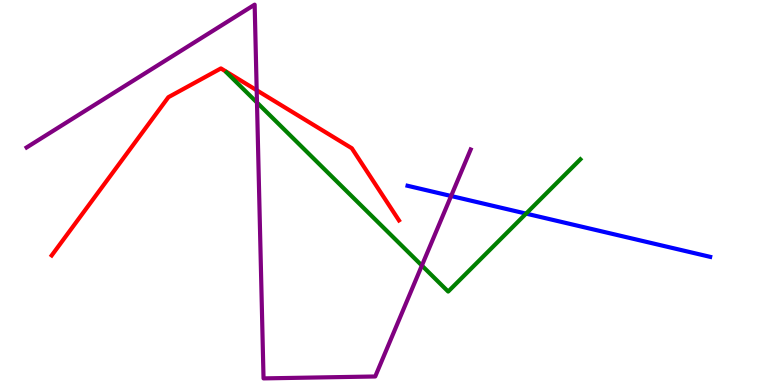[{'lines': ['blue', 'red'], 'intersections': []}, {'lines': ['green', 'red'], 'intersections': []}, {'lines': ['purple', 'red'], 'intersections': [{'x': 3.31, 'y': 7.66}]}, {'lines': ['blue', 'green'], 'intersections': [{'x': 6.79, 'y': 4.45}]}, {'lines': ['blue', 'purple'], 'intersections': [{'x': 5.82, 'y': 4.91}]}, {'lines': ['green', 'purple'], 'intersections': [{'x': 3.32, 'y': 7.34}, {'x': 5.44, 'y': 3.1}]}]